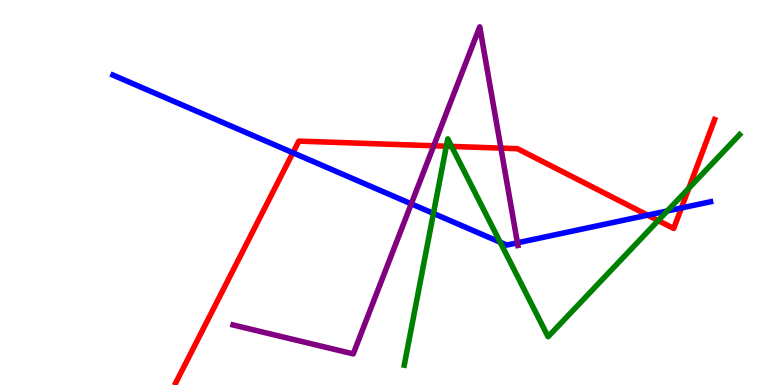[{'lines': ['blue', 'red'], 'intersections': [{'x': 3.78, 'y': 6.03}, {'x': 8.36, 'y': 4.41}, {'x': 8.79, 'y': 4.6}]}, {'lines': ['green', 'red'], 'intersections': [{'x': 5.76, 'y': 6.2}, {'x': 5.83, 'y': 6.2}, {'x': 8.49, 'y': 4.27}, {'x': 8.89, 'y': 5.11}]}, {'lines': ['purple', 'red'], 'intersections': [{'x': 5.6, 'y': 6.21}, {'x': 6.46, 'y': 6.15}]}, {'lines': ['blue', 'green'], 'intersections': [{'x': 5.59, 'y': 4.46}, {'x': 6.45, 'y': 3.71}, {'x': 8.61, 'y': 4.52}]}, {'lines': ['blue', 'purple'], 'intersections': [{'x': 5.31, 'y': 4.71}, {'x': 6.68, 'y': 3.69}]}, {'lines': ['green', 'purple'], 'intersections': []}]